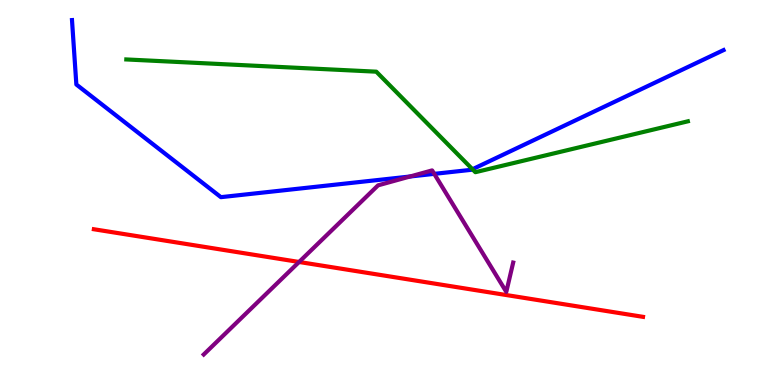[{'lines': ['blue', 'red'], 'intersections': []}, {'lines': ['green', 'red'], 'intersections': []}, {'lines': ['purple', 'red'], 'intersections': [{'x': 3.86, 'y': 3.2}]}, {'lines': ['blue', 'green'], 'intersections': [{'x': 6.1, 'y': 5.6}]}, {'lines': ['blue', 'purple'], 'intersections': [{'x': 5.29, 'y': 5.42}, {'x': 5.6, 'y': 5.48}]}, {'lines': ['green', 'purple'], 'intersections': []}]